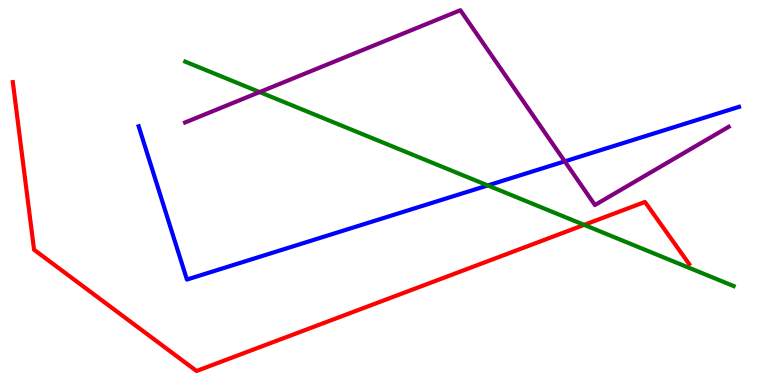[{'lines': ['blue', 'red'], 'intersections': []}, {'lines': ['green', 'red'], 'intersections': [{'x': 7.54, 'y': 4.16}]}, {'lines': ['purple', 'red'], 'intersections': []}, {'lines': ['blue', 'green'], 'intersections': [{'x': 6.29, 'y': 5.18}]}, {'lines': ['blue', 'purple'], 'intersections': [{'x': 7.29, 'y': 5.81}]}, {'lines': ['green', 'purple'], 'intersections': [{'x': 3.35, 'y': 7.61}]}]